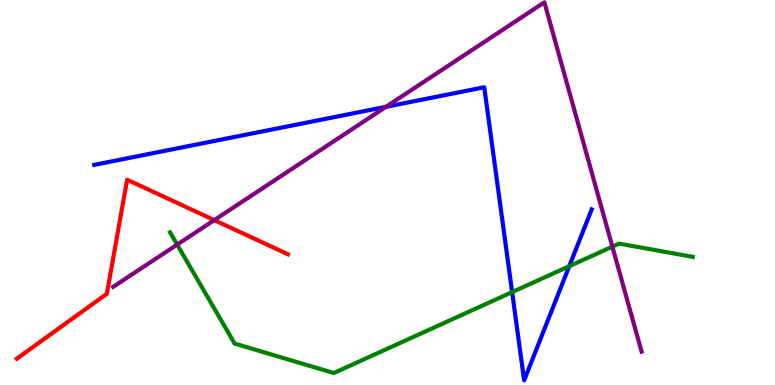[{'lines': ['blue', 'red'], 'intersections': []}, {'lines': ['green', 'red'], 'intersections': []}, {'lines': ['purple', 'red'], 'intersections': [{'x': 2.76, 'y': 4.28}]}, {'lines': ['blue', 'green'], 'intersections': [{'x': 6.61, 'y': 2.41}, {'x': 7.35, 'y': 3.09}]}, {'lines': ['blue', 'purple'], 'intersections': [{'x': 4.98, 'y': 7.23}]}, {'lines': ['green', 'purple'], 'intersections': [{'x': 2.29, 'y': 3.65}, {'x': 7.9, 'y': 3.59}]}]